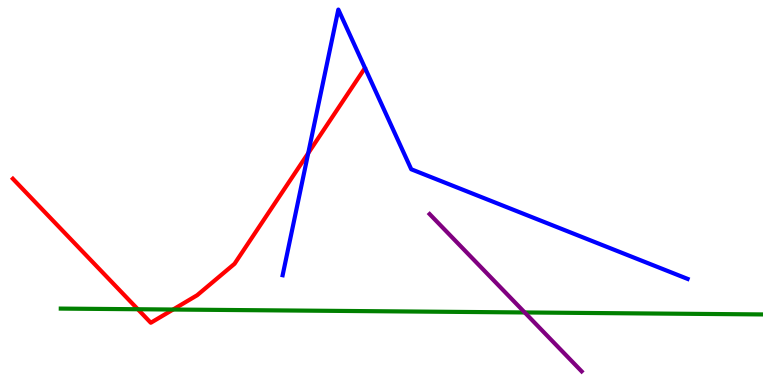[{'lines': ['blue', 'red'], 'intersections': [{'x': 3.98, 'y': 6.02}]}, {'lines': ['green', 'red'], 'intersections': [{'x': 1.78, 'y': 1.97}, {'x': 2.23, 'y': 1.96}]}, {'lines': ['purple', 'red'], 'intersections': []}, {'lines': ['blue', 'green'], 'intersections': []}, {'lines': ['blue', 'purple'], 'intersections': []}, {'lines': ['green', 'purple'], 'intersections': [{'x': 6.77, 'y': 1.88}]}]